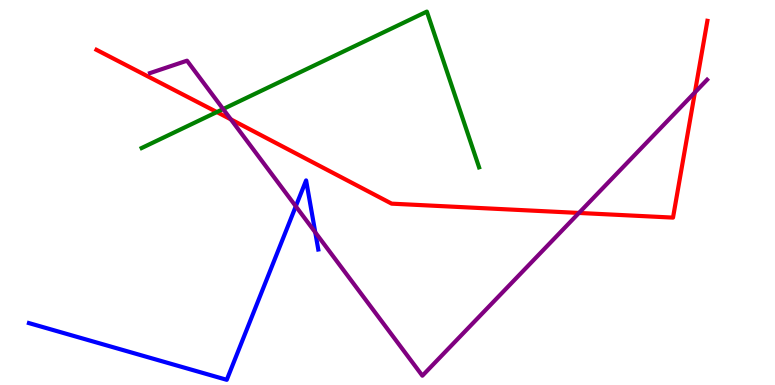[{'lines': ['blue', 'red'], 'intersections': []}, {'lines': ['green', 'red'], 'intersections': [{'x': 2.8, 'y': 7.09}]}, {'lines': ['purple', 'red'], 'intersections': [{'x': 2.98, 'y': 6.9}, {'x': 7.47, 'y': 4.47}, {'x': 8.97, 'y': 7.6}]}, {'lines': ['blue', 'green'], 'intersections': []}, {'lines': ['blue', 'purple'], 'intersections': [{'x': 3.82, 'y': 4.64}, {'x': 4.07, 'y': 3.97}]}, {'lines': ['green', 'purple'], 'intersections': [{'x': 2.88, 'y': 7.17}]}]